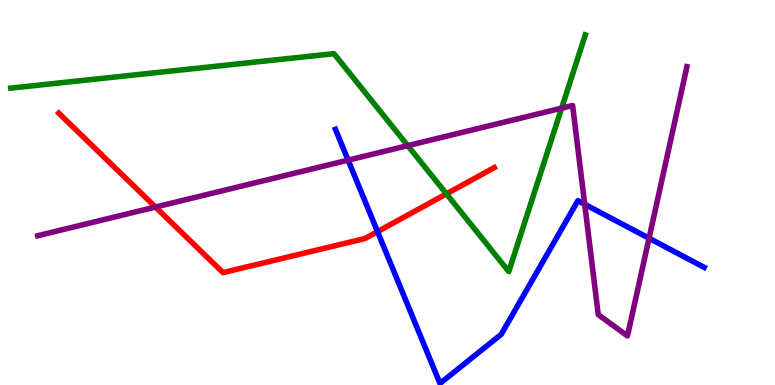[{'lines': ['blue', 'red'], 'intersections': [{'x': 4.87, 'y': 3.98}]}, {'lines': ['green', 'red'], 'intersections': [{'x': 5.76, 'y': 4.96}]}, {'lines': ['purple', 'red'], 'intersections': [{'x': 2.01, 'y': 4.62}]}, {'lines': ['blue', 'green'], 'intersections': []}, {'lines': ['blue', 'purple'], 'intersections': [{'x': 4.49, 'y': 5.84}, {'x': 7.54, 'y': 4.69}, {'x': 8.37, 'y': 3.81}]}, {'lines': ['green', 'purple'], 'intersections': [{'x': 5.26, 'y': 6.22}, {'x': 7.25, 'y': 7.19}]}]